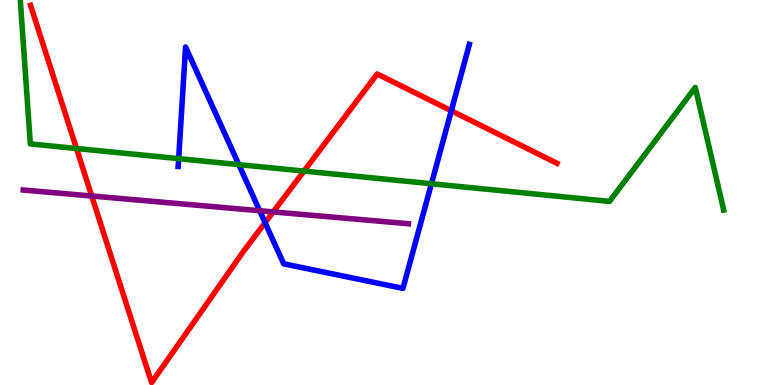[{'lines': ['blue', 'red'], 'intersections': [{'x': 3.42, 'y': 4.22}, {'x': 5.82, 'y': 7.12}]}, {'lines': ['green', 'red'], 'intersections': [{'x': 0.987, 'y': 6.14}, {'x': 3.92, 'y': 5.56}]}, {'lines': ['purple', 'red'], 'intersections': [{'x': 1.18, 'y': 4.91}, {'x': 3.53, 'y': 4.5}]}, {'lines': ['blue', 'green'], 'intersections': [{'x': 2.31, 'y': 5.88}, {'x': 3.08, 'y': 5.72}, {'x': 5.57, 'y': 5.23}]}, {'lines': ['blue', 'purple'], 'intersections': [{'x': 3.35, 'y': 4.53}]}, {'lines': ['green', 'purple'], 'intersections': []}]